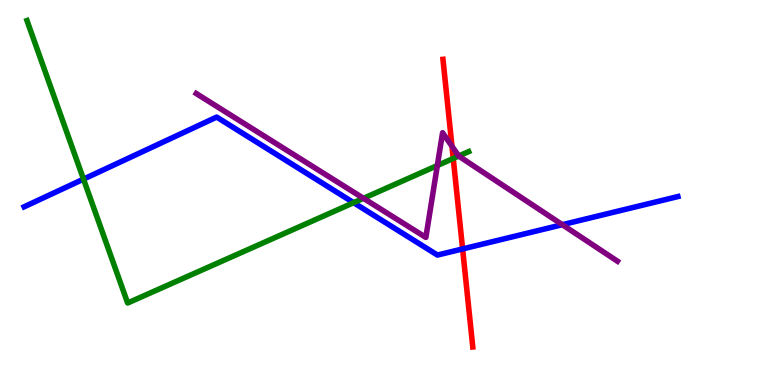[{'lines': ['blue', 'red'], 'intersections': [{'x': 5.97, 'y': 3.53}]}, {'lines': ['green', 'red'], 'intersections': [{'x': 5.85, 'y': 5.88}]}, {'lines': ['purple', 'red'], 'intersections': [{'x': 5.83, 'y': 6.2}]}, {'lines': ['blue', 'green'], 'intersections': [{'x': 1.08, 'y': 5.35}, {'x': 4.56, 'y': 4.74}]}, {'lines': ['blue', 'purple'], 'intersections': [{'x': 7.26, 'y': 4.16}]}, {'lines': ['green', 'purple'], 'intersections': [{'x': 4.69, 'y': 4.85}, {'x': 5.64, 'y': 5.7}, {'x': 5.92, 'y': 5.95}]}]